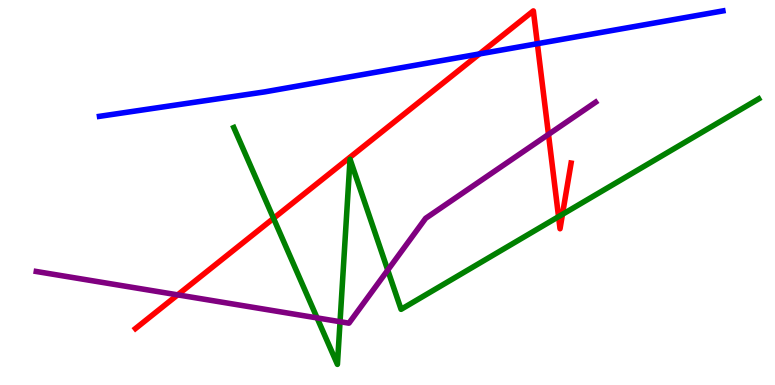[{'lines': ['blue', 'red'], 'intersections': [{'x': 6.19, 'y': 8.6}, {'x': 6.93, 'y': 8.86}]}, {'lines': ['green', 'red'], 'intersections': [{'x': 3.53, 'y': 4.33}, {'x': 7.21, 'y': 4.37}, {'x': 7.26, 'y': 4.43}]}, {'lines': ['purple', 'red'], 'intersections': [{'x': 2.29, 'y': 2.34}, {'x': 7.08, 'y': 6.51}]}, {'lines': ['blue', 'green'], 'intersections': []}, {'lines': ['blue', 'purple'], 'intersections': []}, {'lines': ['green', 'purple'], 'intersections': [{'x': 4.09, 'y': 1.74}, {'x': 4.39, 'y': 1.64}, {'x': 5.0, 'y': 2.98}]}]